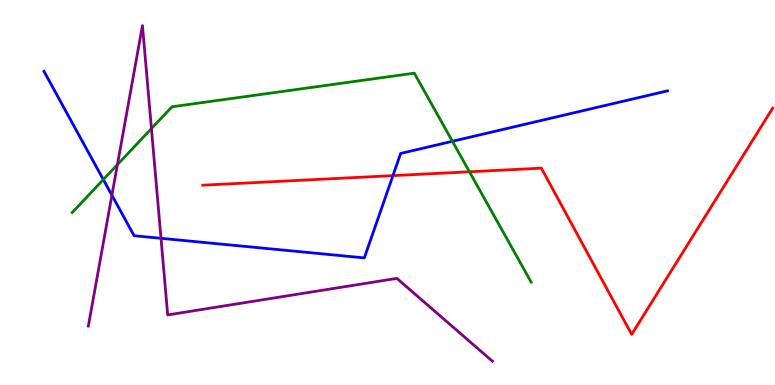[{'lines': ['blue', 'red'], 'intersections': [{'x': 5.07, 'y': 5.44}]}, {'lines': ['green', 'red'], 'intersections': [{'x': 6.06, 'y': 5.54}]}, {'lines': ['purple', 'red'], 'intersections': []}, {'lines': ['blue', 'green'], 'intersections': [{'x': 1.33, 'y': 5.34}, {'x': 5.84, 'y': 6.33}]}, {'lines': ['blue', 'purple'], 'intersections': [{'x': 1.44, 'y': 4.93}, {'x': 2.08, 'y': 3.81}]}, {'lines': ['green', 'purple'], 'intersections': [{'x': 1.52, 'y': 5.72}, {'x': 1.95, 'y': 6.66}]}]